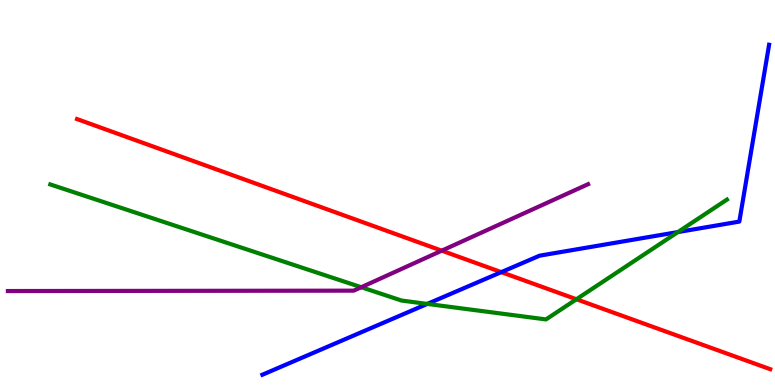[{'lines': ['blue', 'red'], 'intersections': [{'x': 6.47, 'y': 2.93}]}, {'lines': ['green', 'red'], 'intersections': [{'x': 7.44, 'y': 2.23}]}, {'lines': ['purple', 'red'], 'intersections': [{'x': 5.7, 'y': 3.49}]}, {'lines': ['blue', 'green'], 'intersections': [{'x': 5.51, 'y': 2.11}, {'x': 8.75, 'y': 3.97}]}, {'lines': ['blue', 'purple'], 'intersections': []}, {'lines': ['green', 'purple'], 'intersections': [{'x': 4.66, 'y': 2.54}]}]